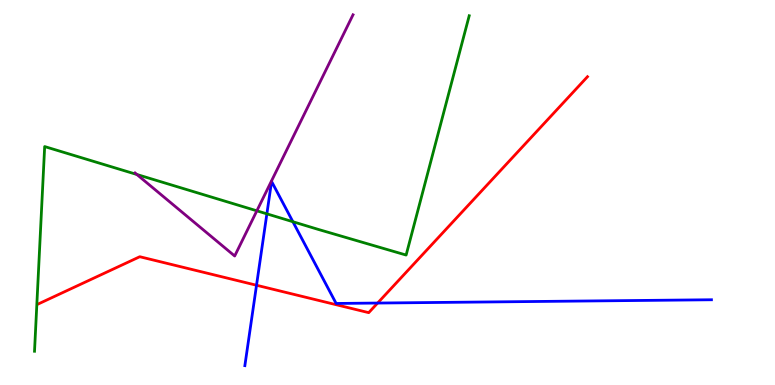[{'lines': ['blue', 'red'], 'intersections': [{'x': 3.31, 'y': 2.59}, {'x': 4.87, 'y': 2.13}]}, {'lines': ['green', 'red'], 'intersections': []}, {'lines': ['purple', 'red'], 'intersections': []}, {'lines': ['blue', 'green'], 'intersections': [{'x': 3.44, 'y': 4.45}, {'x': 3.78, 'y': 4.24}]}, {'lines': ['blue', 'purple'], 'intersections': []}, {'lines': ['green', 'purple'], 'intersections': [{'x': 1.77, 'y': 5.47}, {'x': 3.31, 'y': 4.52}]}]